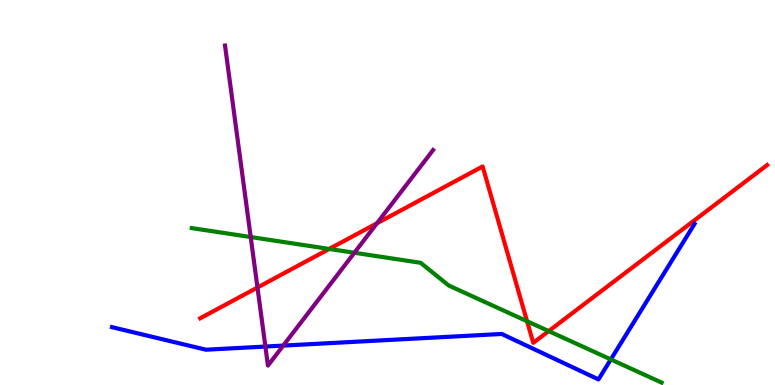[{'lines': ['blue', 'red'], 'intersections': []}, {'lines': ['green', 'red'], 'intersections': [{'x': 4.25, 'y': 3.53}, {'x': 6.8, 'y': 1.66}, {'x': 7.08, 'y': 1.4}]}, {'lines': ['purple', 'red'], 'intersections': [{'x': 3.32, 'y': 2.53}, {'x': 4.86, 'y': 4.2}]}, {'lines': ['blue', 'green'], 'intersections': [{'x': 7.88, 'y': 0.664}]}, {'lines': ['blue', 'purple'], 'intersections': [{'x': 3.42, 'y': 0.999}, {'x': 3.65, 'y': 1.02}]}, {'lines': ['green', 'purple'], 'intersections': [{'x': 3.23, 'y': 3.84}, {'x': 4.57, 'y': 3.43}]}]